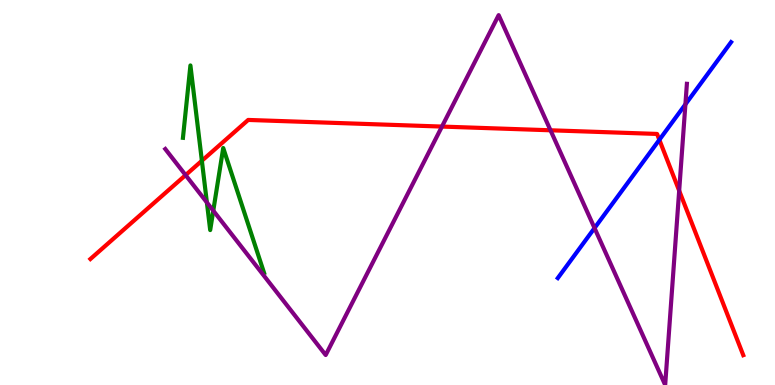[{'lines': ['blue', 'red'], 'intersections': [{'x': 8.51, 'y': 6.37}]}, {'lines': ['green', 'red'], 'intersections': [{'x': 2.6, 'y': 5.82}]}, {'lines': ['purple', 'red'], 'intersections': [{'x': 2.39, 'y': 5.45}, {'x': 5.7, 'y': 6.71}, {'x': 7.1, 'y': 6.62}, {'x': 8.76, 'y': 5.05}]}, {'lines': ['blue', 'green'], 'intersections': []}, {'lines': ['blue', 'purple'], 'intersections': [{'x': 7.67, 'y': 4.08}, {'x': 8.84, 'y': 7.29}]}, {'lines': ['green', 'purple'], 'intersections': [{'x': 2.67, 'y': 4.74}, {'x': 2.75, 'y': 4.53}]}]